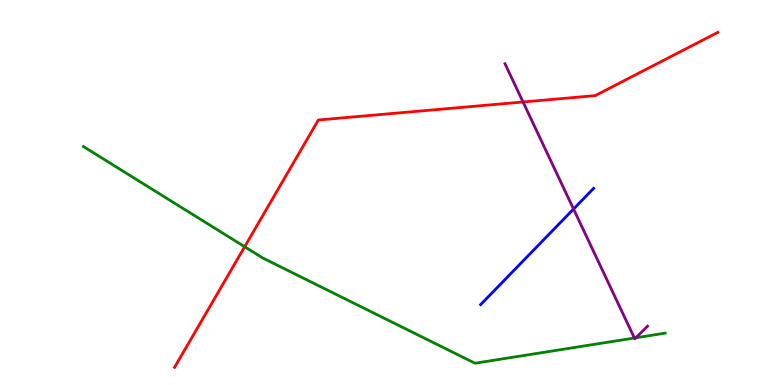[{'lines': ['blue', 'red'], 'intersections': []}, {'lines': ['green', 'red'], 'intersections': [{'x': 3.16, 'y': 3.59}]}, {'lines': ['purple', 'red'], 'intersections': [{'x': 6.75, 'y': 7.35}]}, {'lines': ['blue', 'green'], 'intersections': []}, {'lines': ['blue', 'purple'], 'intersections': [{'x': 7.4, 'y': 4.57}]}, {'lines': ['green', 'purple'], 'intersections': [{'x': 8.19, 'y': 1.22}, {'x': 8.2, 'y': 1.23}]}]